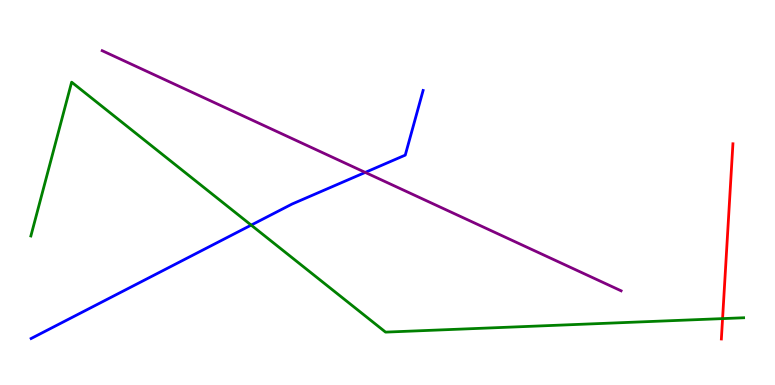[{'lines': ['blue', 'red'], 'intersections': []}, {'lines': ['green', 'red'], 'intersections': [{'x': 9.32, 'y': 1.72}]}, {'lines': ['purple', 'red'], 'intersections': []}, {'lines': ['blue', 'green'], 'intersections': [{'x': 3.24, 'y': 4.15}]}, {'lines': ['blue', 'purple'], 'intersections': [{'x': 4.71, 'y': 5.52}]}, {'lines': ['green', 'purple'], 'intersections': []}]